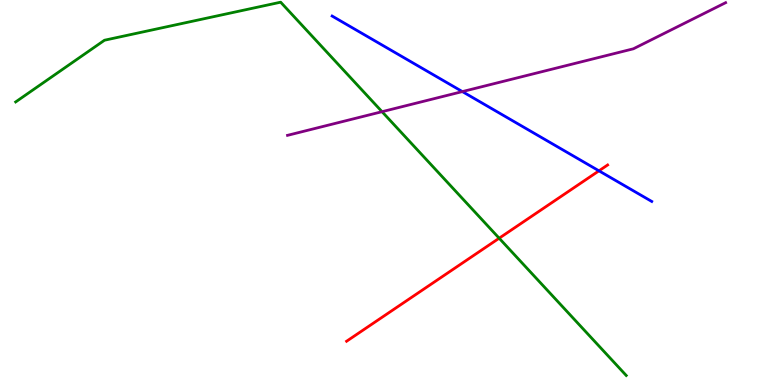[{'lines': ['blue', 'red'], 'intersections': [{'x': 7.73, 'y': 5.56}]}, {'lines': ['green', 'red'], 'intersections': [{'x': 6.44, 'y': 3.81}]}, {'lines': ['purple', 'red'], 'intersections': []}, {'lines': ['blue', 'green'], 'intersections': []}, {'lines': ['blue', 'purple'], 'intersections': [{'x': 5.97, 'y': 7.62}]}, {'lines': ['green', 'purple'], 'intersections': [{'x': 4.93, 'y': 7.1}]}]